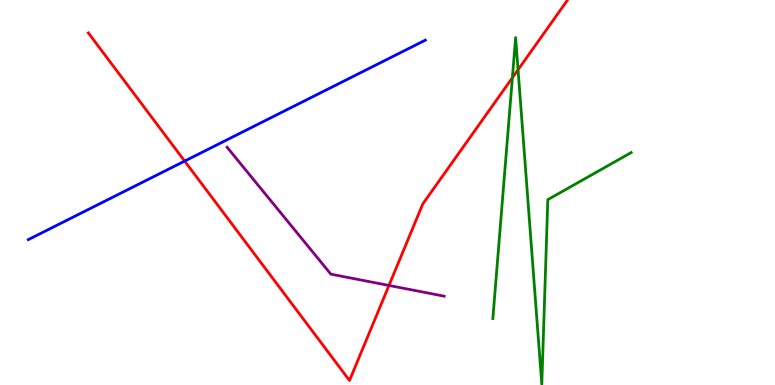[{'lines': ['blue', 'red'], 'intersections': [{'x': 2.38, 'y': 5.82}]}, {'lines': ['green', 'red'], 'intersections': [{'x': 6.61, 'y': 7.98}, {'x': 6.68, 'y': 8.19}]}, {'lines': ['purple', 'red'], 'intersections': [{'x': 5.02, 'y': 2.59}]}, {'lines': ['blue', 'green'], 'intersections': []}, {'lines': ['blue', 'purple'], 'intersections': []}, {'lines': ['green', 'purple'], 'intersections': []}]